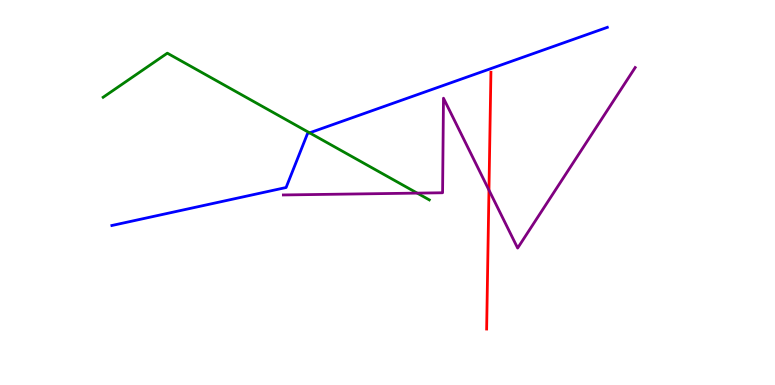[{'lines': ['blue', 'red'], 'intersections': []}, {'lines': ['green', 'red'], 'intersections': []}, {'lines': ['purple', 'red'], 'intersections': [{'x': 6.31, 'y': 5.06}]}, {'lines': ['blue', 'green'], 'intersections': [{'x': 3.99, 'y': 6.55}]}, {'lines': ['blue', 'purple'], 'intersections': []}, {'lines': ['green', 'purple'], 'intersections': [{'x': 5.38, 'y': 4.98}]}]